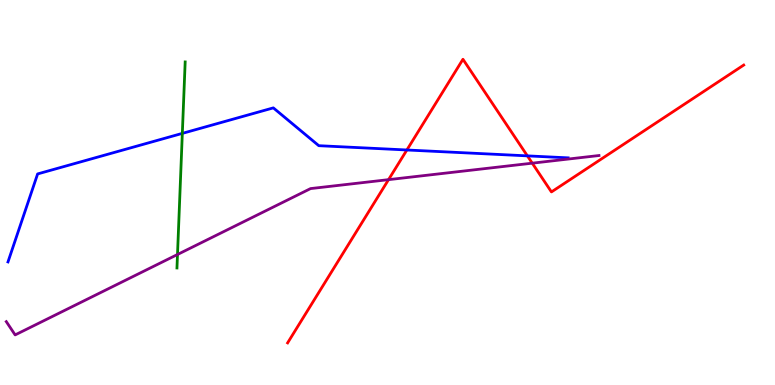[{'lines': ['blue', 'red'], 'intersections': [{'x': 5.25, 'y': 6.1}, {'x': 6.8, 'y': 5.95}]}, {'lines': ['green', 'red'], 'intersections': []}, {'lines': ['purple', 'red'], 'intersections': [{'x': 5.01, 'y': 5.33}, {'x': 6.87, 'y': 5.76}]}, {'lines': ['blue', 'green'], 'intersections': [{'x': 2.35, 'y': 6.54}]}, {'lines': ['blue', 'purple'], 'intersections': []}, {'lines': ['green', 'purple'], 'intersections': [{'x': 2.29, 'y': 3.39}]}]